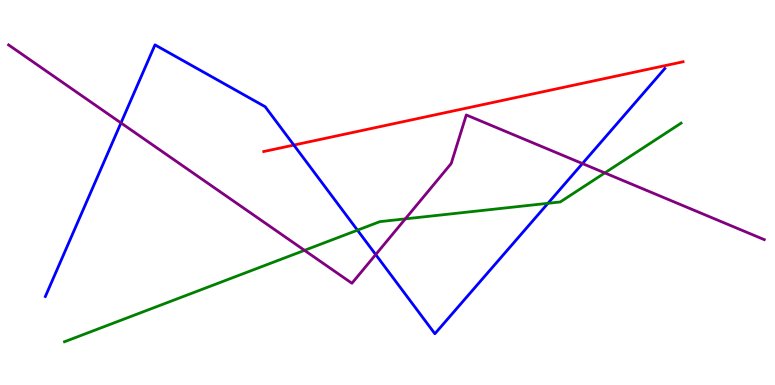[{'lines': ['blue', 'red'], 'intersections': [{'x': 3.79, 'y': 6.23}]}, {'lines': ['green', 'red'], 'intersections': []}, {'lines': ['purple', 'red'], 'intersections': []}, {'lines': ['blue', 'green'], 'intersections': [{'x': 4.61, 'y': 4.02}, {'x': 7.07, 'y': 4.72}]}, {'lines': ['blue', 'purple'], 'intersections': [{'x': 1.56, 'y': 6.81}, {'x': 4.85, 'y': 3.39}, {'x': 7.52, 'y': 5.75}]}, {'lines': ['green', 'purple'], 'intersections': [{'x': 3.93, 'y': 3.5}, {'x': 5.23, 'y': 4.32}, {'x': 7.8, 'y': 5.51}]}]